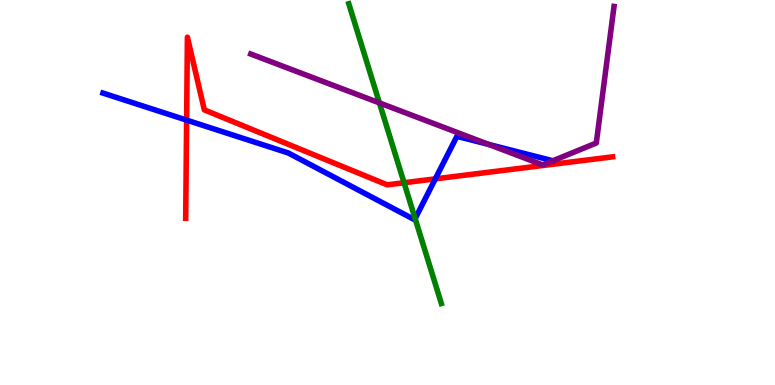[{'lines': ['blue', 'red'], 'intersections': [{'x': 2.41, 'y': 6.88}, {'x': 5.62, 'y': 5.35}]}, {'lines': ['green', 'red'], 'intersections': [{'x': 5.21, 'y': 5.25}]}, {'lines': ['purple', 'red'], 'intersections': []}, {'lines': ['blue', 'green'], 'intersections': [{'x': 5.36, 'y': 4.32}]}, {'lines': ['blue', 'purple'], 'intersections': [{'x': 6.31, 'y': 6.25}]}, {'lines': ['green', 'purple'], 'intersections': [{'x': 4.9, 'y': 7.33}]}]